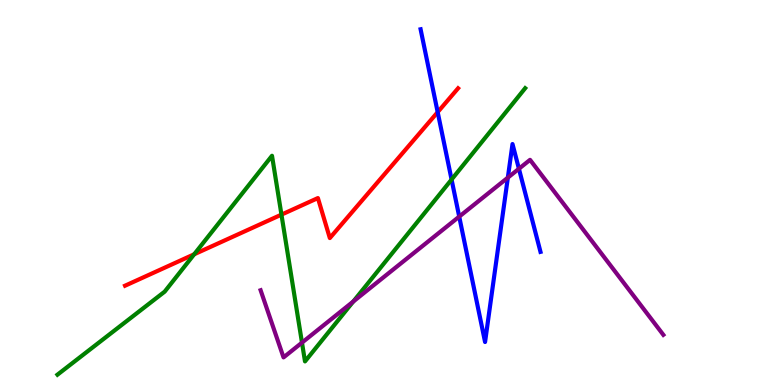[{'lines': ['blue', 'red'], 'intersections': [{'x': 5.65, 'y': 7.09}]}, {'lines': ['green', 'red'], 'intersections': [{'x': 2.51, 'y': 3.4}, {'x': 3.63, 'y': 4.43}]}, {'lines': ['purple', 'red'], 'intersections': []}, {'lines': ['blue', 'green'], 'intersections': [{'x': 5.83, 'y': 5.34}]}, {'lines': ['blue', 'purple'], 'intersections': [{'x': 5.93, 'y': 4.37}, {'x': 6.55, 'y': 5.39}, {'x': 6.7, 'y': 5.62}]}, {'lines': ['green', 'purple'], 'intersections': [{'x': 3.9, 'y': 1.1}, {'x': 4.56, 'y': 2.17}]}]